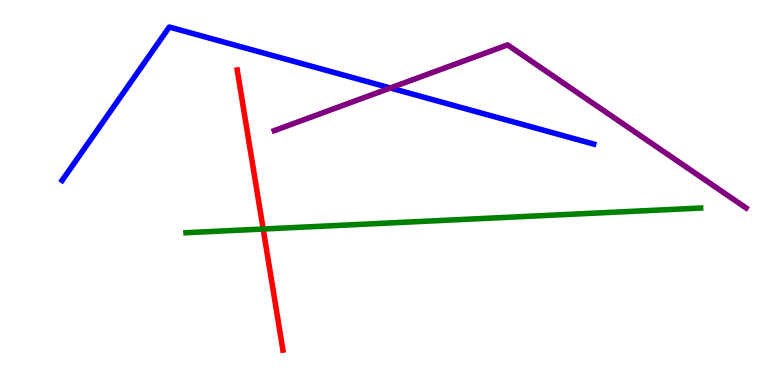[{'lines': ['blue', 'red'], 'intersections': []}, {'lines': ['green', 'red'], 'intersections': [{'x': 3.4, 'y': 4.05}]}, {'lines': ['purple', 'red'], 'intersections': []}, {'lines': ['blue', 'green'], 'intersections': []}, {'lines': ['blue', 'purple'], 'intersections': [{'x': 5.04, 'y': 7.71}]}, {'lines': ['green', 'purple'], 'intersections': []}]